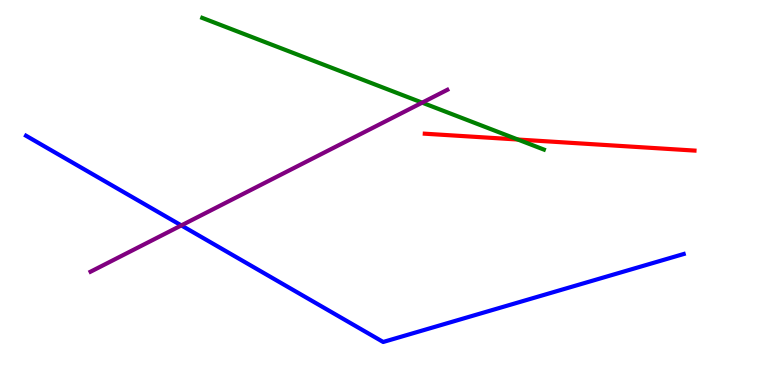[{'lines': ['blue', 'red'], 'intersections': []}, {'lines': ['green', 'red'], 'intersections': [{'x': 6.68, 'y': 6.38}]}, {'lines': ['purple', 'red'], 'intersections': []}, {'lines': ['blue', 'green'], 'intersections': []}, {'lines': ['blue', 'purple'], 'intersections': [{'x': 2.34, 'y': 4.15}]}, {'lines': ['green', 'purple'], 'intersections': [{'x': 5.45, 'y': 7.33}]}]